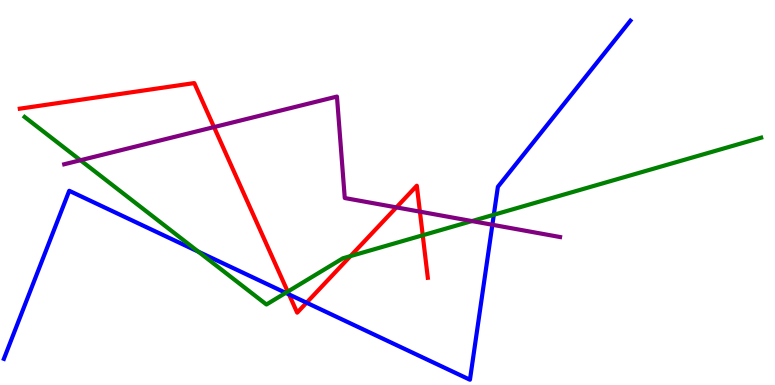[{'lines': ['blue', 'red'], 'intersections': [{'x': 3.73, 'y': 2.35}, {'x': 3.96, 'y': 2.14}]}, {'lines': ['green', 'red'], 'intersections': [{'x': 3.71, 'y': 2.43}, {'x': 4.52, 'y': 3.35}, {'x': 5.45, 'y': 3.89}]}, {'lines': ['purple', 'red'], 'intersections': [{'x': 2.76, 'y': 6.7}, {'x': 5.11, 'y': 4.61}, {'x': 5.42, 'y': 4.5}]}, {'lines': ['blue', 'green'], 'intersections': [{'x': 2.56, 'y': 3.46}, {'x': 3.69, 'y': 2.39}, {'x': 6.37, 'y': 4.42}]}, {'lines': ['blue', 'purple'], 'intersections': [{'x': 6.35, 'y': 4.16}]}, {'lines': ['green', 'purple'], 'intersections': [{'x': 1.04, 'y': 5.84}, {'x': 6.09, 'y': 4.26}]}]